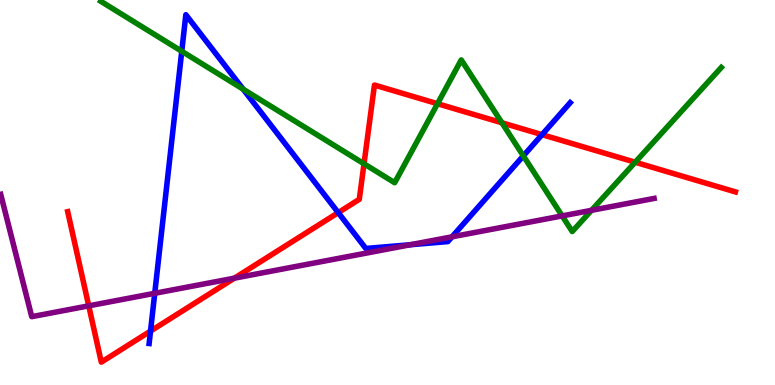[{'lines': ['blue', 'red'], 'intersections': [{'x': 1.94, 'y': 1.4}, {'x': 4.36, 'y': 4.48}, {'x': 6.99, 'y': 6.5}]}, {'lines': ['green', 'red'], 'intersections': [{'x': 4.7, 'y': 5.75}, {'x': 5.65, 'y': 7.31}, {'x': 6.48, 'y': 6.81}, {'x': 8.2, 'y': 5.79}]}, {'lines': ['purple', 'red'], 'intersections': [{'x': 1.15, 'y': 2.06}, {'x': 3.02, 'y': 2.77}]}, {'lines': ['blue', 'green'], 'intersections': [{'x': 2.35, 'y': 8.67}, {'x': 3.14, 'y': 7.68}, {'x': 6.75, 'y': 5.95}]}, {'lines': ['blue', 'purple'], 'intersections': [{'x': 2.0, 'y': 2.38}, {'x': 5.3, 'y': 3.64}, {'x': 5.83, 'y': 3.85}]}, {'lines': ['green', 'purple'], 'intersections': [{'x': 7.25, 'y': 4.39}, {'x': 7.63, 'y': 4.54}]}]